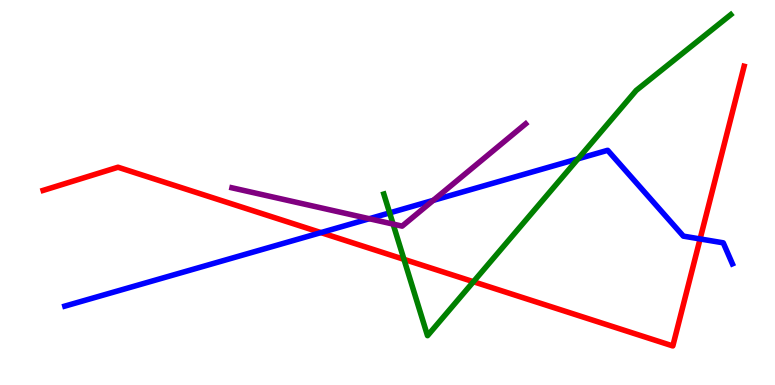[{'lines': ['blue', 'red'], 'intersections': [{'x': 4.14, 'y': 3.96}, {'x': 9.03, 'y': 3.79}]}, {'lines': ['green', 'red'], 'intersections': [{'x': 5.21, 'y': 3.26}, {'x': 6.11, 'y': 2.68}]}, {'lines': ['purple', 'red'], 'intersections': []}, {'lines': ['blue', 'green'], 'intersections': [{'x': 5.03, 'y': 4.47}, {'x': 7.46, 'y': 5.87}]}, {'lines': ['blue', 'purple'], 'intersections': [{'x': 4.77, 'y': 4.32}, {'x': 5.59, 'y': 4.8}]}, {'lines': ['green', 'purple'], 'intersections': [{'x': 5.07, 'y': 4.18}]}]